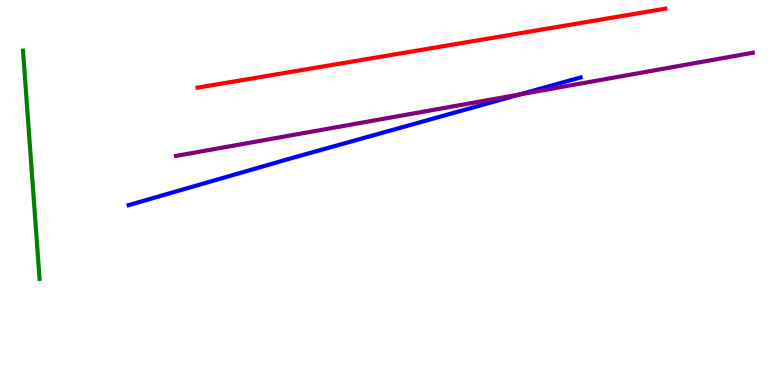[{'lines': ['blue', 'red'], 'intersections': []}, {'lines': ['green', 'red'], 'intersections': []}, {'lines': ['purple', 'red'], 'intersections': []}, {'lines': ['blue', 'green'], 'intersections': []}, {'lines': ['blue', 'purple'], 'intersections': [{'x': 6.71, 'y': 7.55}]}, {'lines': ['green', 'purple'], 'intersections': []}]